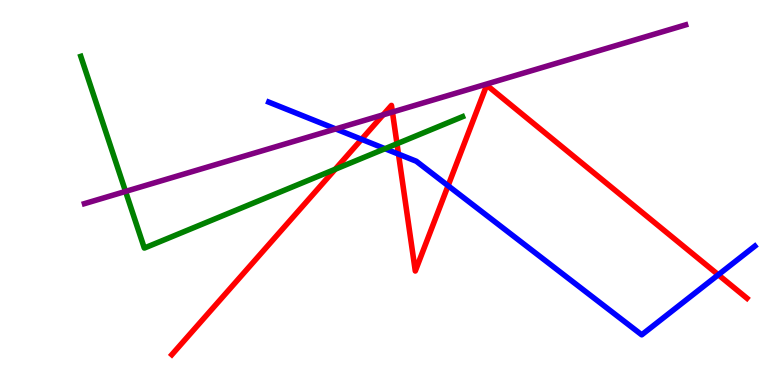[{'lines': ['blue', 'red'], 'intersections': [{'x': 4.67, 'y': 6.38}, {'x': 5.14, 'y': 6.0}, {'x': 5.78, 'y': 5.18}, {'x': 9.27, 'y': 2.86}]}, {'lines': ['green', 'red'], 'intersections': [{'x': 4.32, 'y': 5.6}, {'x': 5.12, 'y': 6.27}]}, {'lines': ['purple', 'red'], 'intersections': [{'x': 4.94, 'y': 7.02}, {'x': 5.06, 'y': 7.09}]}, {'lines': ['blue', 'green'], 'intersections': [{'x': 4.97, 'y': 6.14}]}, {'lines': ['blue', 'purple'], 'intersections': [{'x': 4.33, 'y': 6.65}]}, {'lines': ['green', 'purple'], 'intersections': [{'x': 1.62, 'y': 5.03}]}]